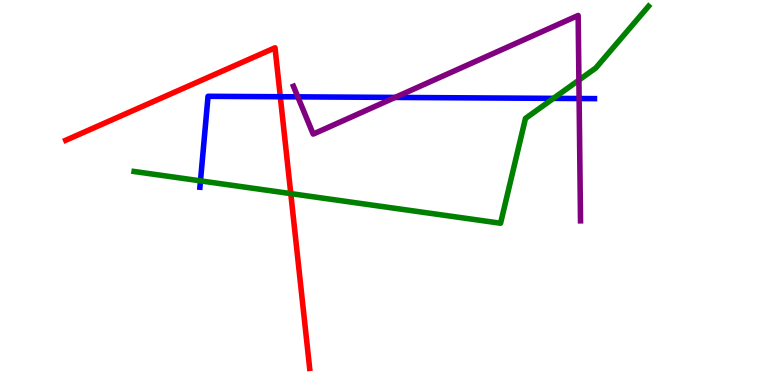[{'lines': ['blue', 'red'], 'intersections': [{'x': 3.62, 'y': 7.49}]}, {'lines': ['green', 'red'], 'intersections': [{'x': 3.75, 'y': 4.97}]}, {'lines': ['purple', 'red'], 'intersections': []}, {'lines': ['blue', 'green'], 'intersections': [{'x': 2.59, 'y': 5.3}, {'x': 7.14, 'y': 7.45}]}, {'lines': ['blue', 'purple'], 'intersections': [{'x': 3.84, 'y': 7.48}, {'x': 5.1, 'y': 7.47}, {'x': 7.47, 'y': 7.44}]}, {'lines': ['green', 'purple'], 'intersections': [{'x': 7.47, 'y': 7.92}]}]